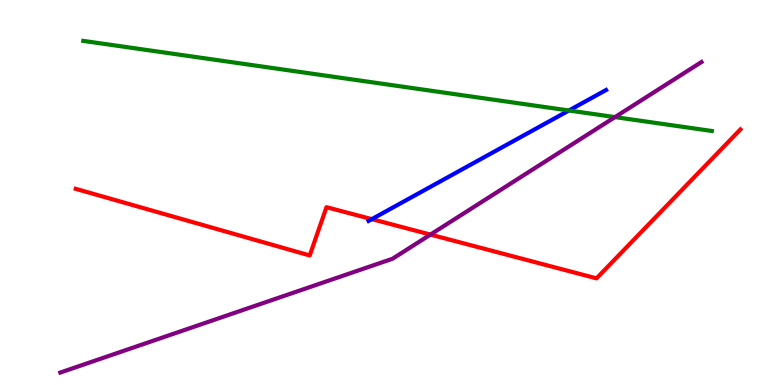[{'lines': ['blue', 'red'], 'intersections': [{'x': 4.8, 'y': 4.31}]}, {'lines': ['green', 'red'], 'intersections': []}, {'lines': ['purple', 'red'], 'intersections': [{'x': 5.55, 'y': 3.91}]}, {'lines': ['blue', 'green'], 'intersections': [{'x': 7.34, 'y': 7.13}]}, {'lines': ['blue', 'purple'], 'intersections': []}, {'lines': ['green', 'purple'], 'intersections': [{'x': 7.94, 'y': 6.96}]}]